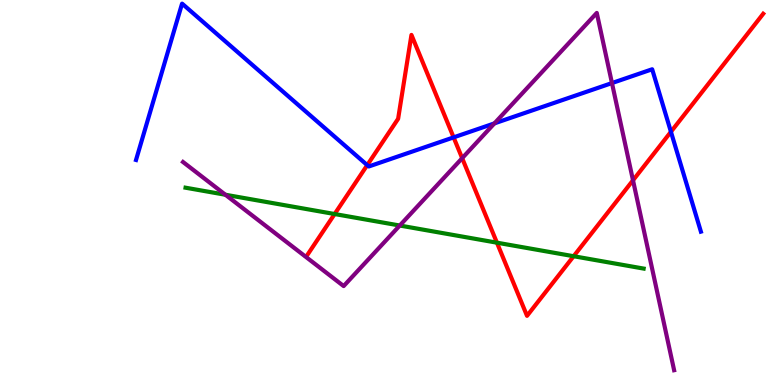[{'lines': ['blue', 'red'], 'intersections': [{'x': 4.74, 'y': 5.71}, {'x': 5.85, 'y': 6.43}, {'x': 8.66, 'y': 6.58}]}, {'lines': ['green', 'red'], 'intersections': [{'x': 4.32, 'y': 4.44}, {'x': 6.41, 'y': 3.7}, {'x': 7.4, 'y': 3.34}]}, {'lines': ['purple', 'red'], 'intersections': [{'x': 5.96, 'y': 5.89}, {'x': 8.17, 'y': 5.32}]}, {'lines': ['blue', 'green'], 'intersections': []}, {'lines': ['blue', 'purple'], 'intersections': [{'x': 6.38, 'y': 6.8}, {'x': 7.9, 'y': 7.84}]}, {'lines': ['green', 'purple'], 'intersections': [{'x': 2.91, 'y': 4.94}, {'x': 5.16, 'y': 4.14}]}]